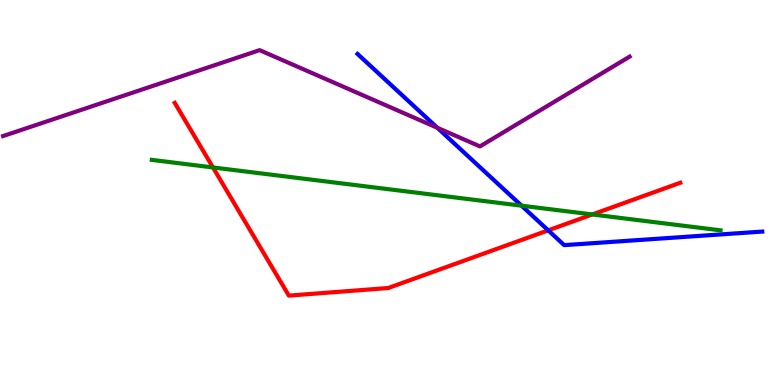[{'lines': ['blue', 'red'], 'intersections': [{'x': 7.07, 'y': 4.02}]}, {'lines': ['green', 'red'], 'intersections': [{'x': 2.75, 'y': 5.65}, {'x': 7.64, 'y': 4.43}]}, {'lines': ['purple', 'red'], 'intersections': []}, {'lines': ['blue', 'green'], 'intersections': [{'x': 6.73, 'y': 4.66}]}, {'lines': ['blue', 'purple'], 'intersections': [{'x': 5.64, 'y': 6.68}]}, {'lines': ['green', 'purple'], 'intersections': []}]